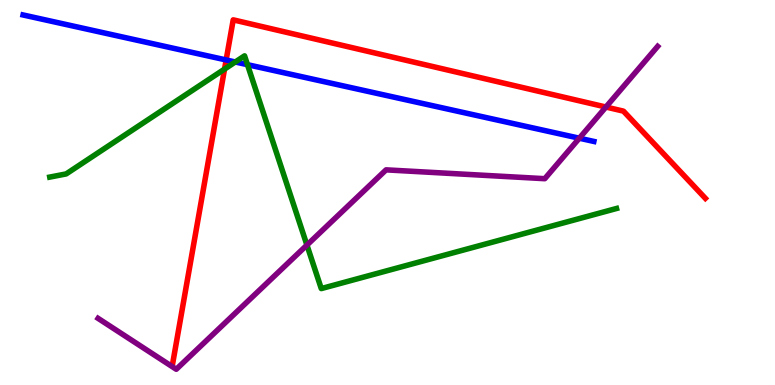[{'lines': ['blue', 'red'], 'intersections': [{'x': 2.92, 'y': 8.44}]}, {'lines': ['green', 'red'], 'intersections': [{'x': 2.9, 'y': 8.21}]}, {'lines': ['purple', 'red'], 'intersections': [{'x': 7.82, 'y': 7.22}]}, {'lines': ['blue', 'green'], 'intersections': [{'x': 3.04, 'y': 8.39}, {'x': 3.19, 'y': 8.32}]}, {'lines': ['blue', 'purple'], 'intersections': [{'x': 7.48, 'y': 6.41}]}, {'lines': ['green', 'purple'], 'intersections': [{'x': 3.96, 'y': 3.63}]}]